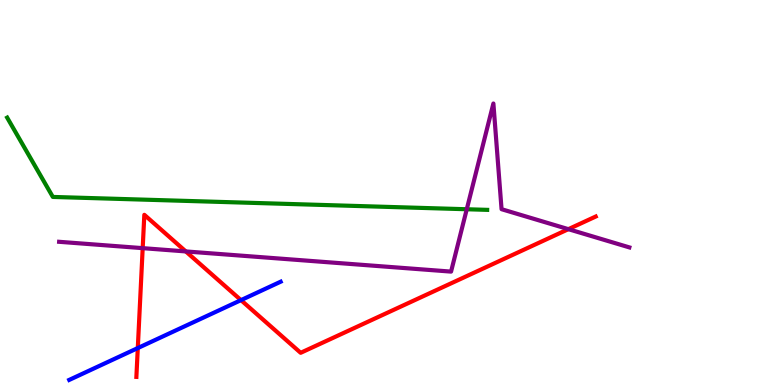[{'lines': ['blue', 'red'], 'intersections': [{'x': 1.78, 'y': 0.959}, {'x': 3.11, 'y': 2.2}]}, {'lines': ['green', 'red'], 'intersections': []}, {'lines': ['purple', 'red'], 'intersections': [{'x': 1.84, 'y': 3.55}, {'x': 2.4, 'y': 3.47}, {'x': 7.33, 'y': 4.05}]}, {'lines': ['blue', 'green'], 'intersections': []}, {'lines': ['blue', 'purple'], 'intersections': []}, {'lines': ['green', 'purple'], 'intersections': [{'x': 6.02, 'y': 4.56}]}]